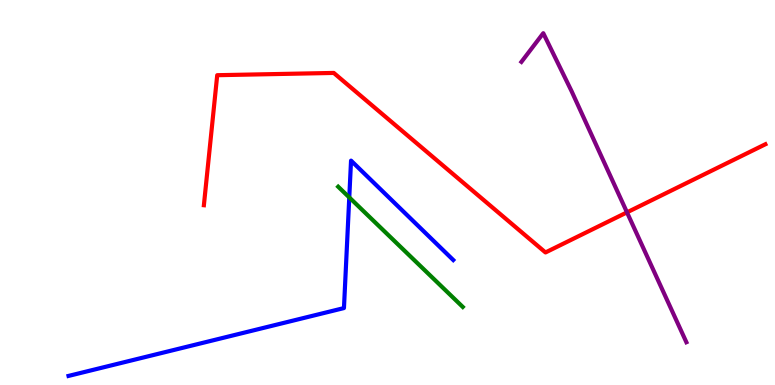[{'lines': ['blue', 'red'], 'intersections': []}, {'lines': ['green', 'red'], 'intersections': []}, {'lines': ['purple', 'red'], 'intersections': [{'x': 8.09, 'y': 4.48}]}, {'lines': ['blue', 'green'], 'intersections': [{'x': 4.51, 'y': 4.87}]}, {'lines': ['blue', 'purple'], 'intersections': []}, {'lines': ['green', 'purple'], 'intersections': []}]